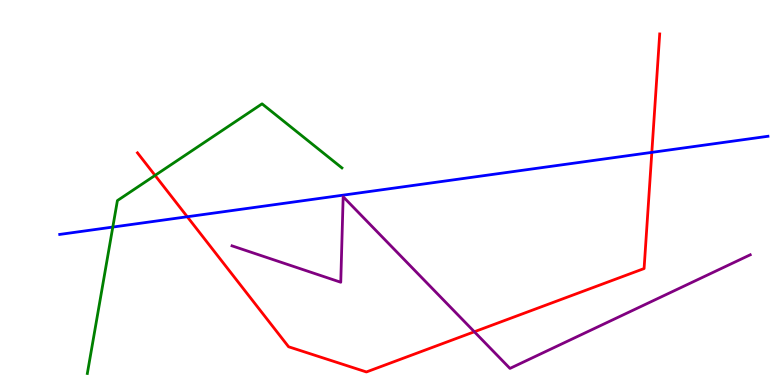[{'lines': ['blue', 'red'], 'intersections': [{'x': 2.42, 'y': 4.37}, {'x': 8.41, 'y': 6.04}]}, {'lines': ['green', 'red'], 'intersections': [{'x': 2.0, 'y': 5.44}]}, {'lines': ['purple', 'red'], 'intersections': [{'x': 6.12, 'y': 1.38}]}, {'lines': ['blue', 'green'], 'intersections': [{'x': 1.46, 'y': 4.1}]}, {'lines': ['blue', 'purple'], 'intersections': []}, {'lines': ['green', 'purple'], 'intersections': []}]